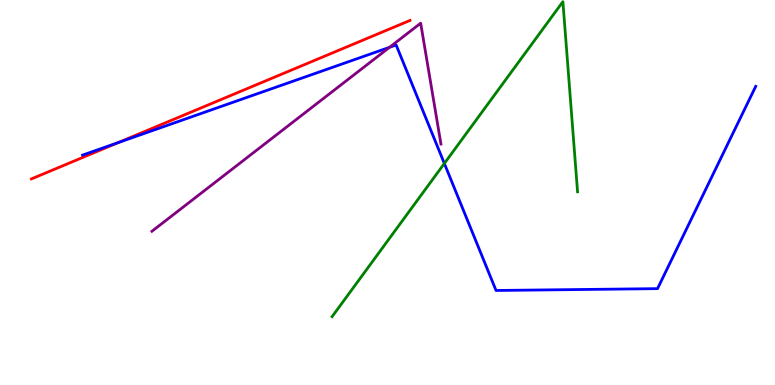[{'lines': ['blue', 'red'], 'intersections': [{'x': 1.53, 'y': 6.3}]}, {'lines': ['green', 'red'], 'intersections': []}, {'lines': ['purple', 'red'], 'intersections': []}, {'lines': ['blue', 'green'], 'intersections': [{'x': 5.73, 'y': 5.75}]}, {'lines': ['blue', 'purple'], 'intersections': [{'x': 5.03, 'y': 8.77}]}, {'lines': ['green', 'purple'], 'intersections': []}]